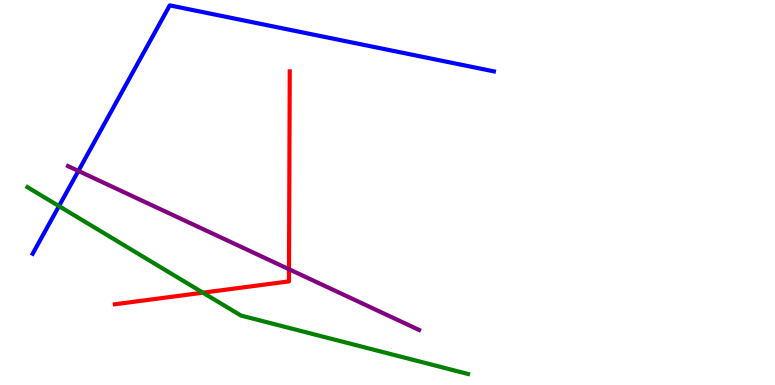[{'lines': ['blue', 'red'], 'intersections': []}, {'lines': ['green', 'red'], 'intersections': [{'x': 2.62, 'y': 2.4}]}, {'lines': ['purple', 'red'], 'intersections': [{'x': 3.73, 'y': 3.01}]}, {'lines': ['blue', 'green'], 'intersections': [{'x': 0.761, 'y': 4.65}]}, {'lines': ['blue', 'purple'], 'intersections': [{'x': 1.01, 'y': 5.56}]}, {'lines': ['green', 'purple'], 'intersections': []}]